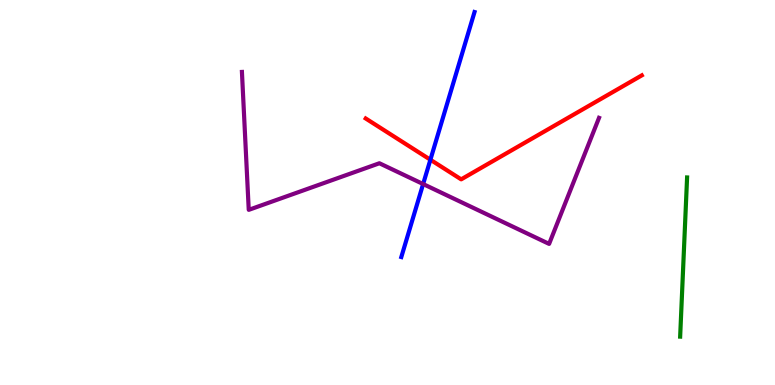[{'lines': ['blue', 'red'], 'intersections': [{'x': 5.55, 'y': 5.85}]}, {'lines': ['green', 'red'], 'intersections': []}, {'lines': ['purple', 'red'], 'intersections': []}, {'lines': ['blue', 'green'], 'intersections': []}, {'lines': ['blue', 'purple'], 'intersections': [{'x': 5.46, 'y': 5.22}]}, {'lines': ['green', 'purple'], 'intersections': []}]